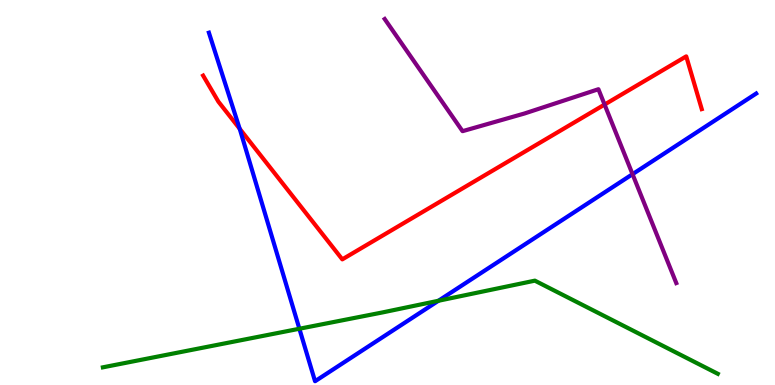[{'lines': ['blue', 'red'], 'intersections': [{'x': 3.09, 'y': 6.66}]}, {'lines': ['green', 'red'], 'intersections': []}, {'lines': ['purple', 'red'], 'intersections': [{'x': 7.8, 'y': 7.28}]}, {'lines': ['blue', 'green'], 'intersections': [{'x': 3.86, 'y': 1.46}, {'x': 5.66, 'y': 2.19}]}, {'lines': ['blue', 'purple'], 'intersections': [{'x': 8.16, 'y': 5.48}]}, {'lines': ['green', 'purple'], 'intersections': []}]